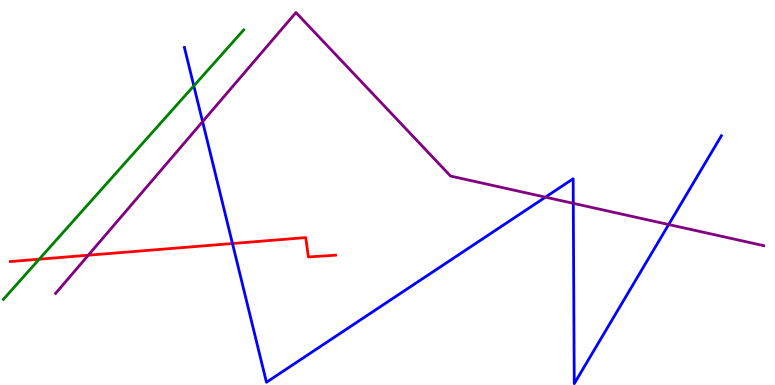[{'lines': ['blue', 'red'], 'intersections': [{'x': 3.0, 'y': 3.67}]}, {'lines': ['green', 'red'], 'intersections': [{'x': 0.506, 'y': 3.27}]}, {'lines': ['purple', 'red'], 'intersections': [{'x': 1.14, 'y': 3.37}]}, {'lines': ['blue', 'green'], 'intersections': [{'x': 2.5, 'y': 7.77}]}, {'lines': ['blue', 'purple'], 'intersections': [{'x': 2.61, 'y': 6.84}, {'x': 7.04, 'y': 4.88}, {'x': 7.4, 'y': 4.72}, {'x': 8.63, 'y': 4.17}]}, {'lines': ['green', 'purple'], 'intersections': []}]